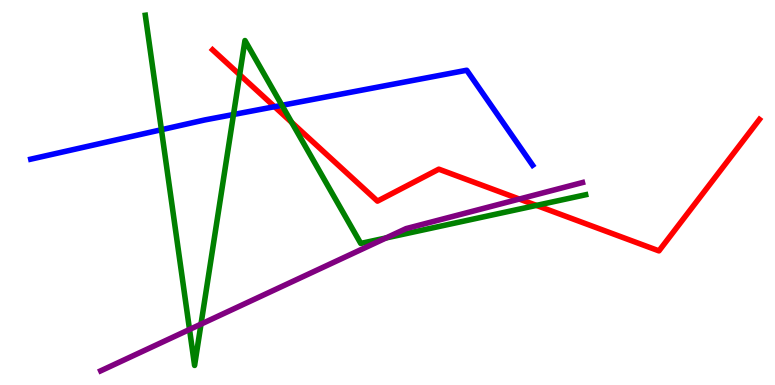[{'lines': ['blue', 'red'], 'intersections': [{'x': 3.54, 'y': 7.23}]}, {'lines': ['green', 'red'], 'intersections': [{'x': 3.09, 'y': 8.06}, {'x': 3.76, 'y': 6.82}, {'x': 6.92, 'y': 4.66}]}, {'lines': ['purple', 'red'], 'intersections': [{'x': 6.7, 'y': 4.83}]}, {'lines': ['blue', 'green'], 'intersections': [{'x': 2.08, 'y': 6.63}, {'x': 3.01, 'y': 7.03}, {'x': 3.64, 'y': 7.26}]}, {'lines': ['blue', 'purple'], 'intersections': []}, {'lines': ['green', 'purple'], 'intersections': [{'x': 2.45, 'y': 1.44}, {'x': 2.59, 'y': 1.58}, {'x': 4.98, 'y': 3.82}]}]